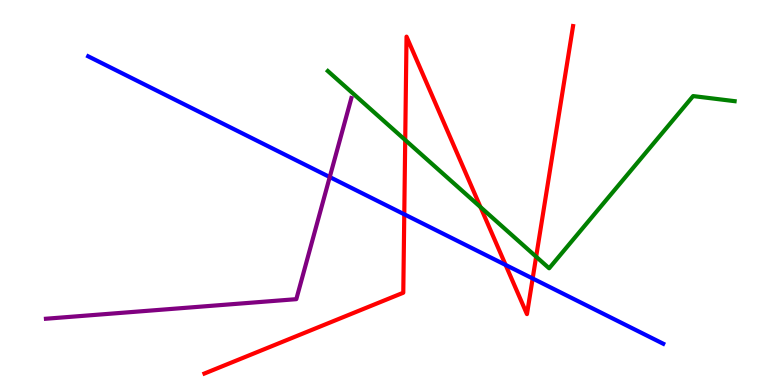[{'lines': ['blue', 'red'], 'intersections': [{'x': 5.22, 'y': 4.43}, {'x': 6.52, 'y': 3.12}, {'x': 6.87, 'y': 2.77}]}, {'lines': ['green', 'red'], 'intersections': [{'x': 5.23, 'y': 6.36}, {'x': 6.2, 'y': 4.62}, {'x': 6.92, 'y': 3.33}]}, {'lines': ['purple', 'red'], 'intersections': []}, {'lines': ['blue', 'green'], 'intersections': []}, {'lines': ['blue', 'purple'], 'intersections': [{'x': 4.25, 'y': 5.4}]}, {'lines': ['green', 'purple'], 'intersections': []}]